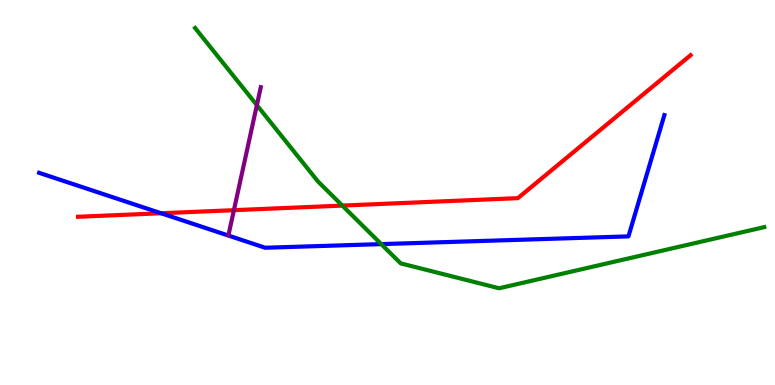[{'lines': ['blue', 'red'], 'intersections': [{'x': 2.08, 'y': 4.46}]}, {'lines': ['green', 'red'], 'intersections': [{'x': 4.42, 'y': 4.66}]}, {'lines': ['purple', 'red'], 'intersections': [{'x': 3.02, 'y': 4.54}]}, {'lines': ['blue', 'green'], 'intersections': [{'x': 4.92, 'y': 3.66}]}, {'lines': ['blue', 'purple'], 'intersections': []}, {'lines': ['green', 'purple'], 'intersections': [{'x': 3.31, 'y': 7.27}]}]